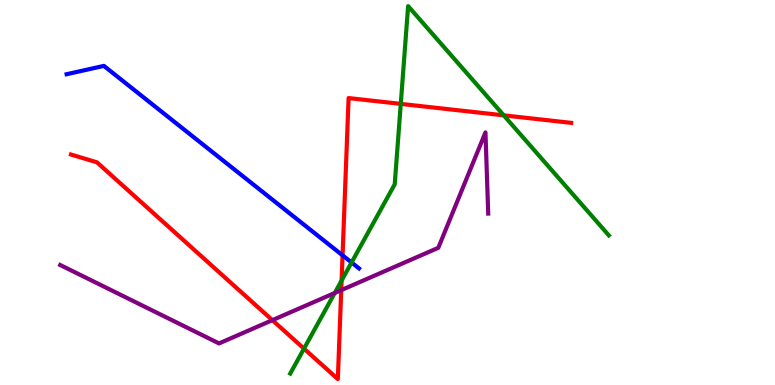[{'lines': ['blue', 'red'], 'intersections': [{'x': 4.42, 'y': 3.37}]}, {'lines': ['green', 'red'], 'intersections': [{'x': 3.92, 'y': 0.945}, {'x': 4.41, 'y': 2.71}, {'x': 5.17, 'y': 7.3}, {'x': 6.5, 'y': 7.0}]}, {'lines': ['purple', 'red'], 'intersections': [{'x': 3.51, 'y': 1.68}, {'x': 4.4, 'y': 2.46}]}, {'lines': ['blue', 'green'], 'intersections': [{'x': 4.54, 'y': 3.18}]}, {'lines': ['blue', 'purple'], 'intersections': []}, {'lines': ['green', 'purple'], 'intersections': [{'x': 4.32, 'y': 2.39}]}]